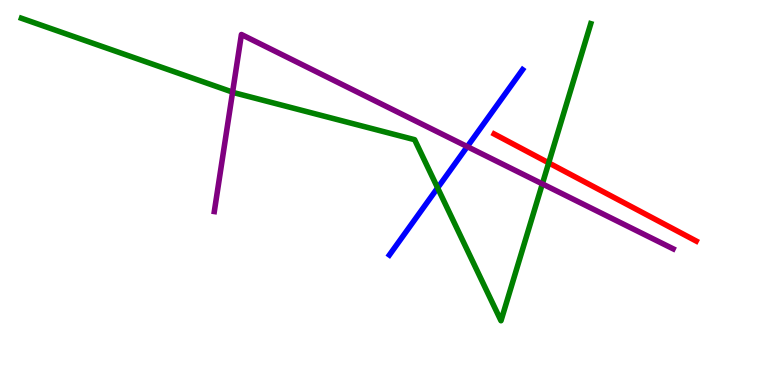[{'lines': ['blue', 'red'], 'intersections': []}, {'lines': ['green', 'red'], 'intersections': [{'x': 7.08, 'y': 5.77}]}, {'lines': ['purple', 'red'], 'intersections': []}, {'lines': ['blue', 'green'], 'intersections': [{'x': 5.65, 'y': 5.12}]}, {'lines': ['blue', 'purple'], 'intersections': [{'x': 6.03, 'y': 6.19}]}, {'lines': ['green', 'purple'], 'intersections': [{'x': 3.0, 'y': 7.61}, {'x': 7.0, 'y': 5.22}]}]